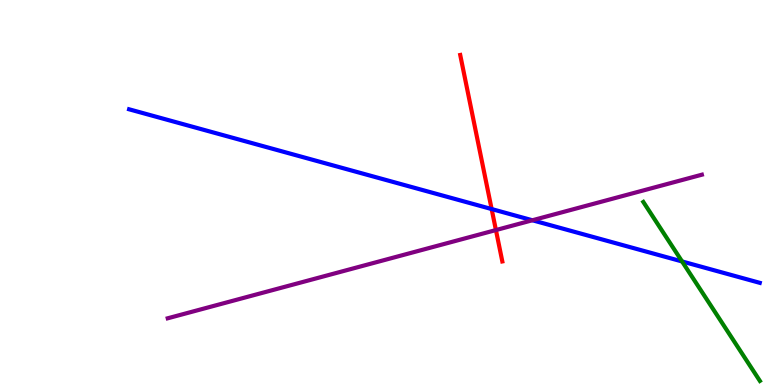[{'lines': ['blue', 'red'], 'intersections': [{'x': 6.34, 'y': 4.57}]}, {'lines': ['green', 'red'], 'intersections': []}, {'lines': ['purple', 'red'], 'intersections': [{'x': 6.4, 'y': 4.02}]}, {'lines': ['blue', 'green'], 'intersections': [{'x': 8.8, 'y': 3.21}]}, {'lines': ['blue', 'purple'], 'intersections': [{'x': 6.87, 'y': 4.28}]}, {'lines': ['green', 'purple'], 'intersections': []}]